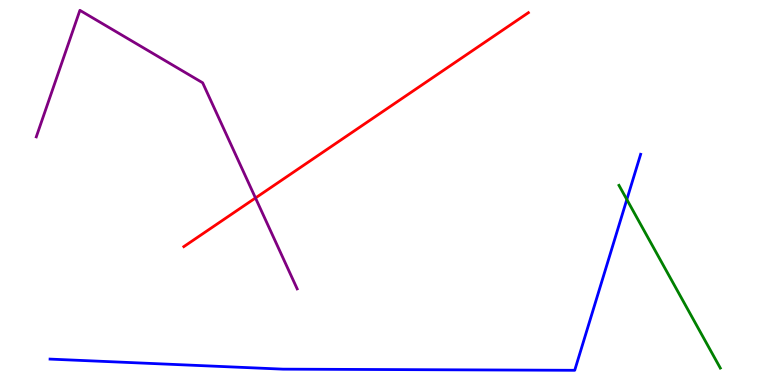[{'lines': ['blue', 'red'], 'intersections': []}, {'lines': ['green', 'red'], 'intersections': []}, {'lines': ['purple', 'red'], 'intersections': [{'x': 3.3, 'y': 4.86}]}, {'lines': ['blue', 'green'], 'intersections': [{'x': 8.09, 'y': 4.82}]}, {'lines': ['blue', 'purple'], 'intersections': []}, {'lines': ['green', 'purple'], 'intersections': []}]